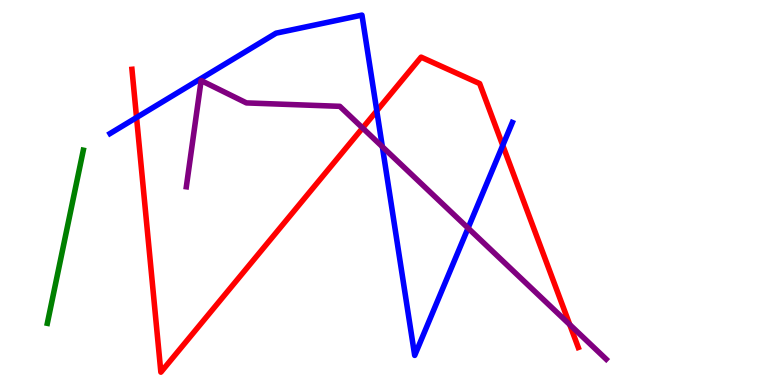[{'lines': ['blue', 'red'], 'intersections': [{'x': 1.76, 'y': 6.95}, {'x': 4.86, 'y': 7.12}, {'x': 6.49, 'y': 6.22}]}, {'lines': ['green', 'red'], 'intersections': []}, {'lines': ['purple', 'red'], 'intersections': [{'x': 4.68, 'y': 6.68}, {'x': 7.35, 'y': 1.57}]}, {'lines': ['blue', 'green'], 'intersections': []}, {'lines': ['blue', 'purple'], 'intersections': [{'x': 4.93, 'y': 6.19}, {'x': 6.04, 'y': 4.08}]}, {'lines': ['green', 'purple'], 'intersections': []}]